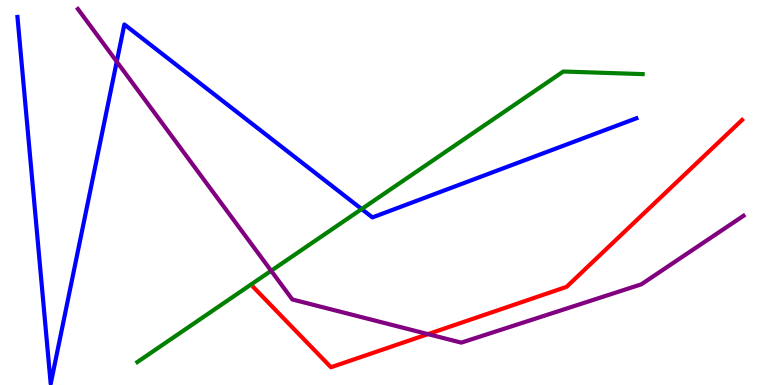[{'lines': ['blue', 'red'], 'intersections': []}, {'lines': ['green', 'red'], 'intersections': []}, {'lines': ['purple', 'red'], 'intersections': [{'x': 5.52, 'y': 1.32}]}, {'lines': ['blue', 'green'], 'intersections': [{'x': 4.67, 'y': 4.57}]}, {'lines': ['blue', 'purple'], 'intersections': [{'x': 1.51, 'y': 8.4}]}, {'lines': ['green', 'purple'], 'intersections': [{'x': 3.5, 'y': 2.97}]}]